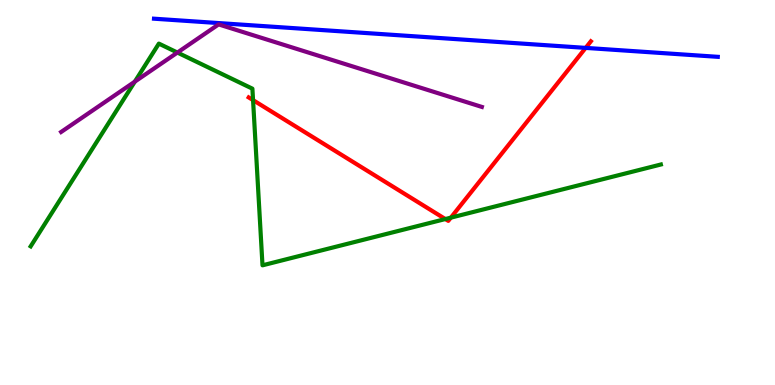[{'lines': ['blue', 'red'], 'intersections': [{'x': 7.56, 'y': 8.76}]}, {'lines': ['green', 'red'], 'intersections': [{'x': 3.27, 'y': 7.4}, {'x': 5.75, 'y': 4.31}, {'x': 5.82, 'y': 4.35}]}, {'lines': ['purple', 'red'], 'intersections': []}, {'lines': ['blue', 'green'], 'intersections': []}, {'lines': ['blue', 'purple'], 'intersections': []}, {'lines': ['green', 'purple'], 'intersections': [{'x': 1.74, 'y': 7.88}, {'x': 2.29, 'y': 8.64}]}]